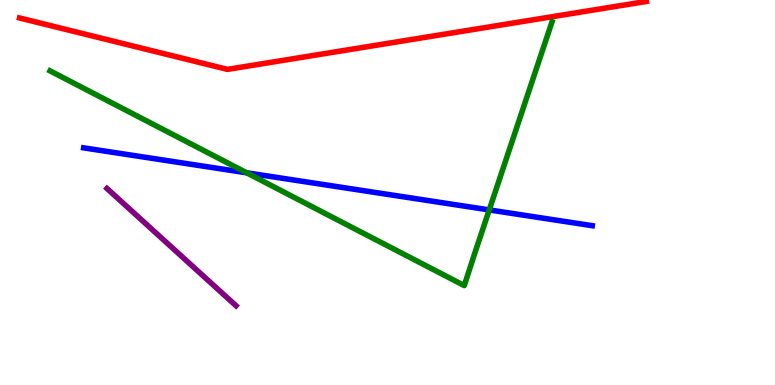[{'lines': ['blue', 'red'], 'intersections': []}, {'lines': ['green', 'red'], 'intersections': []}, {'lines': ['purple', 'red'], 'intersections': []}, {'lines': ['blue', 'green'], 'intersections': [{'x': 3.18, 'y': 5.51}, {'x': 6.31, 'y': 4.55}]}, {'lines': ['blue', 'purple'], 'intersections': []}, {'lines': ['green', 'purple'], 'intersections': []}]